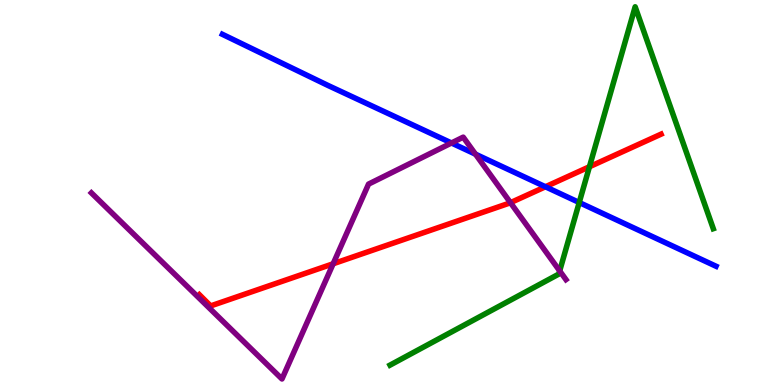[{'lines': ['blue', 'red'], 'intersections': [{'x': 7.04, 'y': 5.15}]}, {'lines': ['green', 'red'], 'intersections': [{'x': 7.61, 'y': 5.67}]}, {'lines': ['purple', 'red'], 'intersections': [{'x': 4.3, 'y': 3.15}, {'x': 6.59, 'y': 4.74}]}, {'lines': ['blue', 'green'], 'intersections': [{'x': 7.47, 'y': 4.74}]}, {'lines': ['blue', 'purple'], 'intersections': [{'x': 5.83, 'y': 6.29}, {'x': 6.14, 'y': 6.0}]}, {'lines': ['green', 'purple'], 'intersections': [{'x': 7.22, 'y': 2.96}]}]